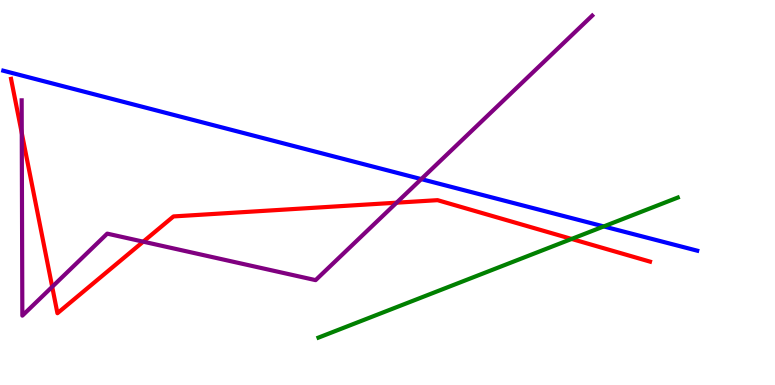[{'lines': ['blue', 'red'], 'intersections': []}, {'lines': ['green', 'red'], 'intersections': [{'x': 7.38, 'y': 3.79}]}, {'lines': ['purple', 'red'], 'intersections': [{'x': 0.281, 'y': 6.54}, {'x': 0.674, 'y': 2.55}, {'x': 1.85, 'y': 3.72}, {'x': 5.12, 'y': 4.74}]}, {'lines': ['blue', 'green'], 'intersections': [{'x': 7.79, 'y': 4.12}]}, {'lines': ['blue', 'purple'], 'intersections': [{'x': 5.44, 'y': 5.35}]}, {'lines': ['green', 'purple'], 'intersections': []}]